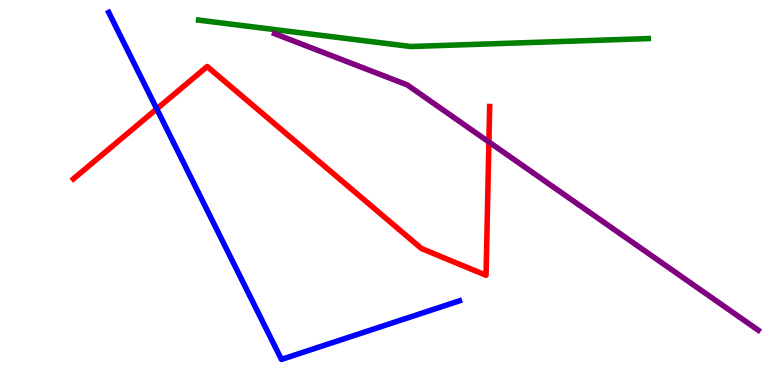[{'lines': ['blue', 'red'], 'intersections': [{'x': 2.02, 'y': 7.17}]}, {'lines': ['green', 'red'], 'intersections': []}, {'lines': ['purple', 'red'], 'intersections': [{'x': 6.31, 'y': 6.31}]}, {'lines': ['blue', 'green'], 'intersections': []}, {'lines': ['blue', 'purple'], 'intersections': []}, {'lines': ['green', 'purple'], 'intersections': []}]